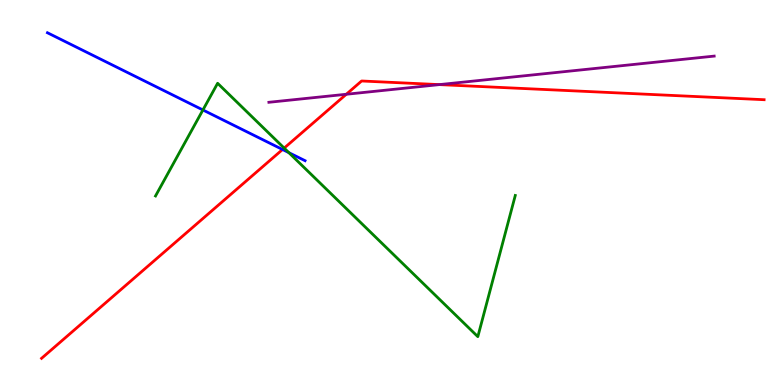[{'lines': ['blue', 'red'], 'intersections': [{'x': 3.65, 'y': 6.12}]}, {'lines': ['green', 'red'], 'intersections': [{'x': 3.67, 'y': 6.15}]}, {'lines': ['purple', 'red'], 'intersections': [{'x': 4.47, 'y': 7.55}, {'x': 5.67, 'y': 7.8}]}, {'lines': ['blue', 'green'], 'intersections': [{'x': 2.62, 'y': 7.14}, {'x': 3.73, 'y': 6.04}]}, {'lines': ['blue', 'purple'], 'intersections': []}, {'lines': ['green', 'purple'], 'intersections': []}]